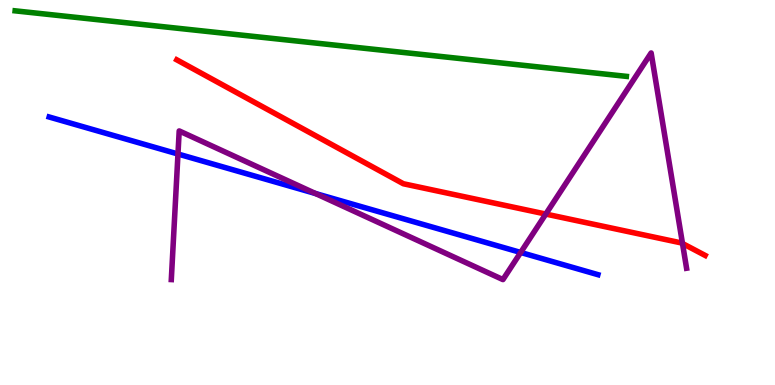[{'lines': ['blue', 'red'], 'intersections': []}, {'lines': ['green', 'red'], 'intersections': []}, {'lines': ['purple', 'red'], 'intersections': [{'x': 7.04, 'y': 4.44}, {'x': 8.81, 'y': 3.68}]}, {'lines': ['blue', 'green'], 'intersections': []}, {'lines': ['blue', 'purple'], 'intersections': [{'x': 2.3, 'y': 6.0}, {'x': 4.07, 'y': 4.97}, {'x': 6.72, 'y': 3.44}]}, {'lines': ['green', 'purple'], 'intersections': []}]